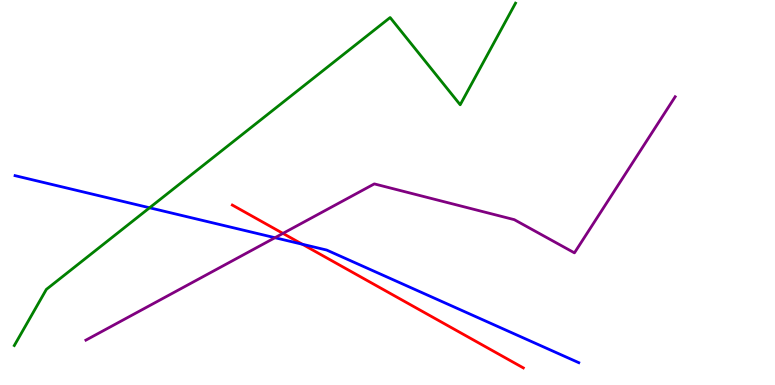[{'lines': ['blue', 'red'], 'intersections': [{'x': 3.9, 'y': 3.66}]}, {'lines': ['green', 'red'], 'intersections': []}, {'lines': ['purple', 'red'], 'intersections': [{'x': 3.65, 'y': 3.94}]}, {'lines': ['blue', 'green'], 'intersections': [{'x': 1.93, 'y': 4.6}]}, {'lines': ['blue', 'purple'], 'intersections': [{'x': 3.55, 'y': 3.83}]}, {'lines': ['green', 'purple'], 'intersections': []}]